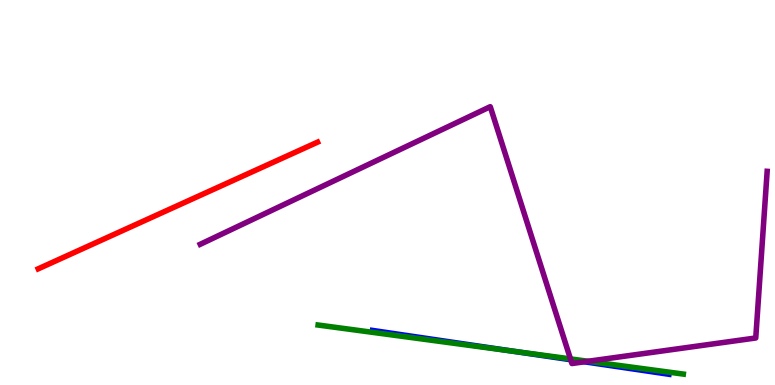[{'lines': ['blue', 'red'], 'intersections': []}, {'lines': ['green', 'red'], 'intersections': []}, {'lines': ['purple', 'red'], 'intersections': []}, {'lines': ['blue', 'green'], 'intersections': [{'x': 6.62, 'y': 0.877}]}, {'lines': ['blue', 'purple'], 'intersections': [{'x': 7.36, 'y': 0.656}, {'x': 7.54, 'y': 0.603}]}, {'lines': ['green', 'purple'], 'intersections': [{'x': 7.36, 'y': 0.677}, {'x': 7.59, 'y': 0.616}]}]